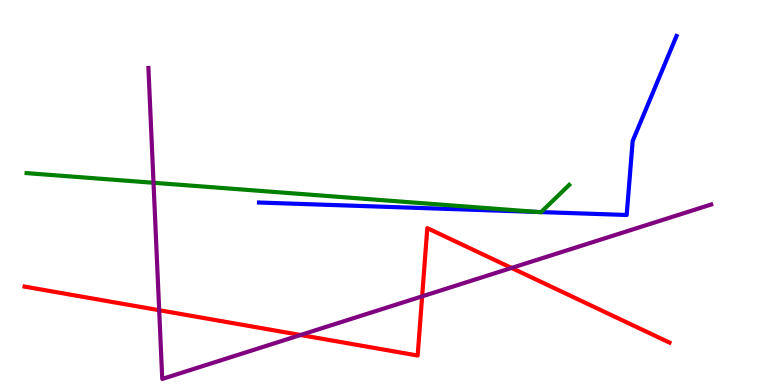[{'lines': ['blue', 'red'], 'intersections': []}, {'lines': ['green', 'red'], 'intersections': []}, {'lines': ['purple', 'red'], 'intersections': [{'x': 2.05, 'y': 1.94}, {'x': 3.88, 'y': 1.3}, {'x': 5.45, 'y': 2.3}, {'x': 6.6, 'y': 3.04}]}, {'lines': ['blue', 'green'], 'intersections': [{'x': 6.93, 'y': 4.49}, {'x': 6.98, 'y': 4.49}]}, {'lines': ['blue', 'purple'], 'intersections': []}, {'lines': ['green', 'purple'], 'intersections': [{'x': 1.98, 'y': 5.25}]}]